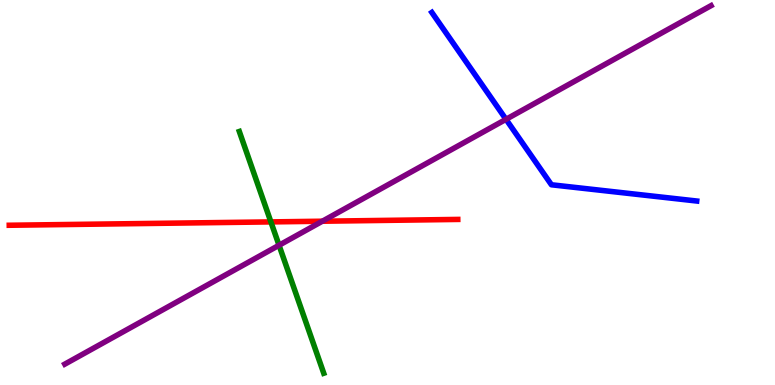[{'lines': ['blue', 'red'], 'intersections': []}, {'lines': ['green', 'red'], 'intersections': [{'x': 3.5, 'y': 4.24}]}, {'lines': ['purple', 'red'], 'intersections': [{'x': 4.16, 'y': 4.25}]}, {'lines': ['blue', 'green'], 'intersections': []}, {'lines': ['blue', 'purple'], 'intersections': [{'x': 6.53, 'y': 6.9}]}, {'lines': ['green', 'purple'], 'intersections': [{'x': 3.6, 'y': 3.63}]}]